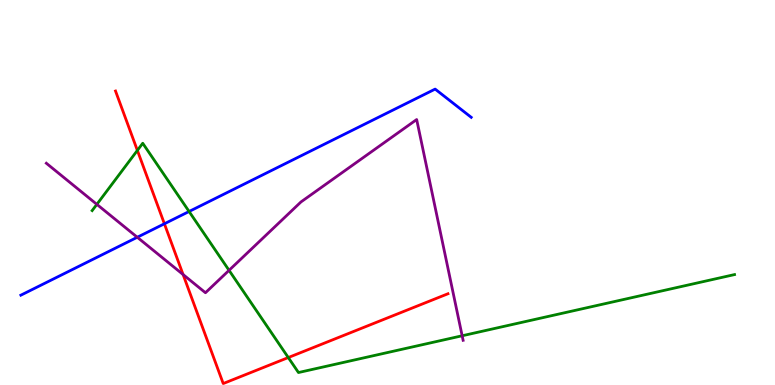[{'lines': ['blue', 'red'], 'intersections': [{'x': 2.12, 'y': 4.19}]}, {'lines': ['green', 'red'], 'intersections': [{'x': 1.77, 'y': 6.09}, {'x': 3.72, 'y': 0.713}]}, {'lines': ['purple', 'red'], 'intersections': [{'x': 2.36, 'y': 2.87}]}, {'lines': ['blue', 'green'], 'intersections': [{'x': 2.44, 'y': 4.51}]}, {'lines': ['blue', 'purple'], 'intersections': [{'x': 1.77, 'y': 3.84}]}, {'lines': ['green', 'purple'], 'intersections': [{'x': 1.25, 'y': 4.69}, {'x': 2.96, 'y': 2.98}, {'x': 5.96, 'y': 1.28}]}]